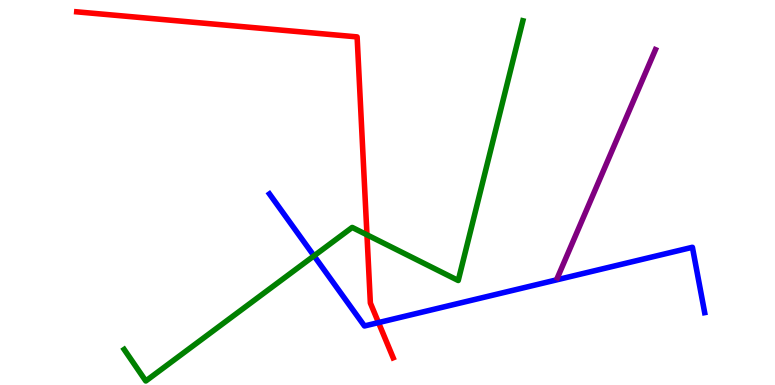[{'lines': ['blue', 'red'], 'intersections': [{'x': 4.88, 'y': 1.62}]}, {'lines': ['green', 'red'], 'intersections': [{'x': 4.74, 'y': 3.9}]}, {'lines': ['purple', 'red'], 'intersections': []}, {'lines': ['blue', 'green'], 'intersections': [{'x': 4.05, 'y': 3.35}]}, {'lines': ['blue', 'purple'], 'intersections': []}, {'lines': ['green', 'purple'], 'intersections': []}]